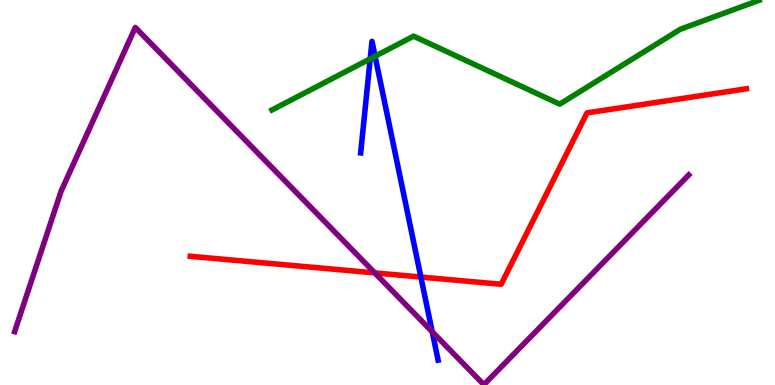[{'lines': ['blue', 'red'], 'intersections': [{'x': 5.43, 'y': 2.8}]}, {'lines': ['green', 'red'], 'intersections': []}, {'lines': ['purple', 'red'], 'intersections': [{'x': 4.84, 'y': 2.91}]}, {'lines': ['blue', 'green'], 'intersections': [{'x': 4.78, 'y': 8.47}, {'x': 4.84, 'y': 8.54}]}, {'lines': ['blue', 'purple'], 'intersections': [{'x': 5.58, 'y': 1.38}]}, {'lines': ['green', 'purple'], 'intersections': []}]